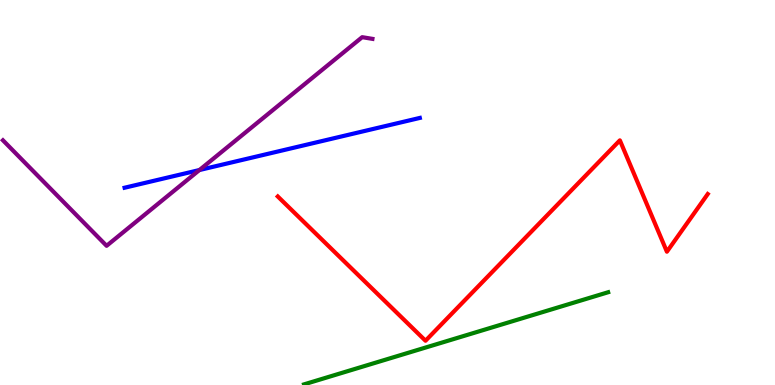[{'lines': ['blue', 'red'], 'intersections': []}, {'lines': ['green', 'red'], 'intersections': []}, {'lines': ['purple', 'red'], 'intersections': []}, {'lines': ['blue', 'green'], 'intersections': []}, {'lines': ['blue', 'purple'], 'intersections': [{'x': 2.57, 'y': 5.58}]}, {'lines': ['green', 'purple'], 'intersections': []}]